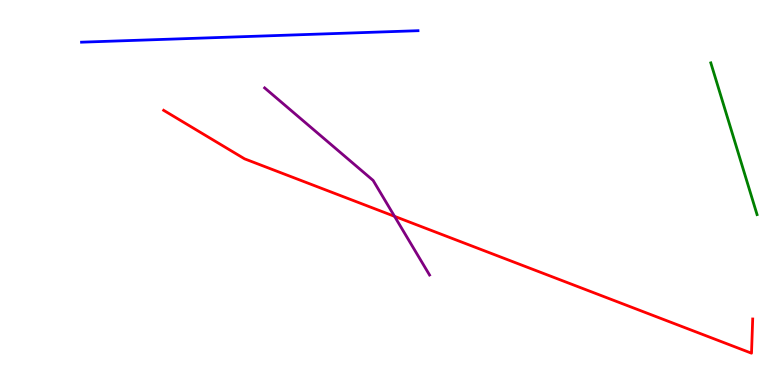[{'lines': ['blue', 'red'], 'intersections': []}, {'lines': ['green', 'red'], 'intersections': []}, {'lines': ['purple', 'red'], 'intersections': [{'x': 5.09, 'y': 4.38}]}, {'lines': ['blue', 'green'], 'intersections': []}, {'lines': ['blue', 'purple'], 'intersections': []}, {'lines': ['green', 'purple'], 'intersections': []}]